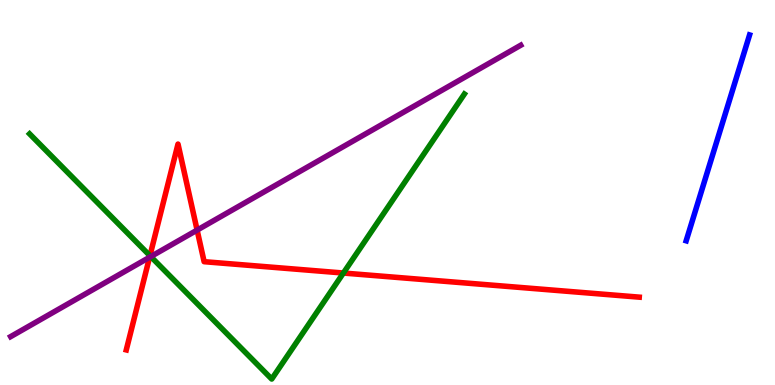[{'lines': ['blue', 'red'], 'intersections': []}, {'lines': ['green', 'red'], 'intersections': [{'x': 1.93, 'y': 3.36}, {'x': 4.43, 'y': 2.91}]}, {'lines': ['purple', 'red'], 'intersections': [{'x': 1.93, 'y': 3.32}, {'x': 2.54, 'y': 4.02}]}, {'lines': ['blue', 'green'], 'intersections': []}, {'lines': ['blue', 'purple'], 'intersections': []}, {'lines': ['green', 'purple'], 'intersections': [{'x': 1.95, 'y': 3.34}]}]